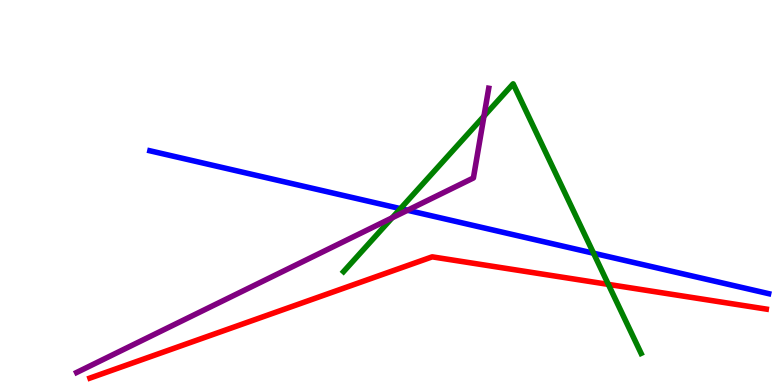[{'lines': ['blue', 'red'], 'intersections': []}, {'lines': ['green', 'red'], 'intersections': [{'x': 7.85, 'y': 2.61}]}, {'lines': ['purple', 'red'], 'intersections': []}, {'lines': ['blue', 'green'], 'intersections': [{'x': 5.17, 'y': 4.58}, {'x': 7.66, 'y': 3.42}]}, {'lines': ['blue', 'purple'], 'intersections': [{'x': 5.26, 'y': 4.54}]}, {'lines': ['green', 'purple'], 'intersections': [{'x': 5.06, 'y': 4.34}, {'x': 6.24, 'y': 6.98}]}]